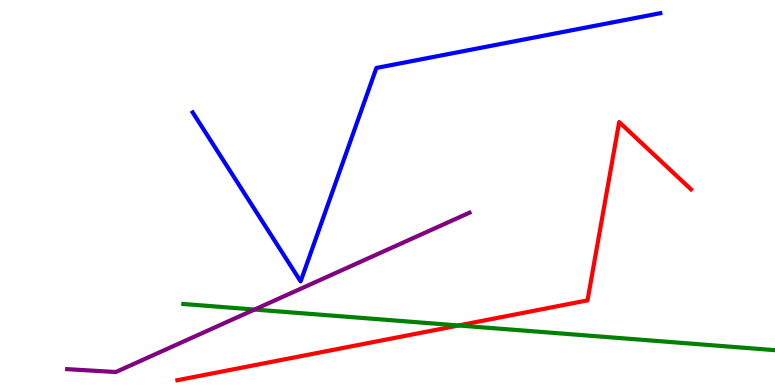[{'lines': ['blue', 'red'], 'intersections': []}, {'lines': ['green', 'red'], 'intersections': [{'x': 5.92, 'y': 1.55}]}, {'lines': ['purple', 'red'], 'intersections': []}, {'lines': ['blue', 'green'], 'intersections': []}, {'lines': ['blue', 'purple'], 'intersections': []}, {'lines': ['green', 'purple'], 'intersections': [{'x': 3.28, 'y': 1.96}]}]